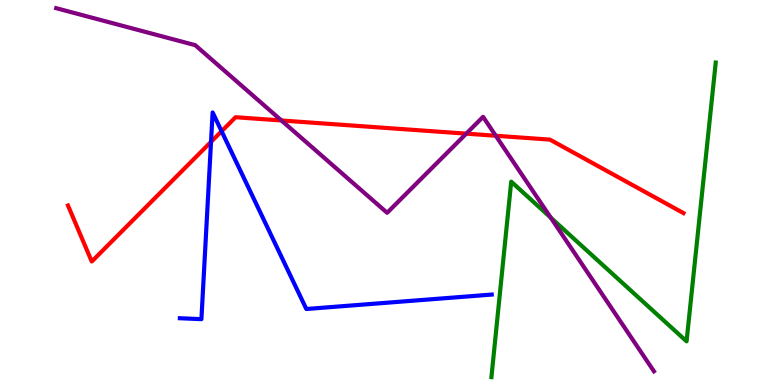[{'lines': ['blue', 'red'], 'intersections': [{'x': 2.72, 'y': 6.32}, {'x': 2.86, 'y': 6.59}]}, {'lines': ['green', 'red'], 'intersections': []}, {'lines': ['purple', 'red'], 'intersections': [{'x': 3.63, 'y': 6.87}, {'x': 6.02, 'y': 6.53}, {'x': 6.4, 'y': 6.47}]}, {'lines': ['blue', 'green'], 'intersections': []}, {'lines': ['blue', 'purple'], 'intersections': []}, {'lines': ['green', 'purple'], 'intersections': [{'x': 7.11, 'y': 4.35}]}]